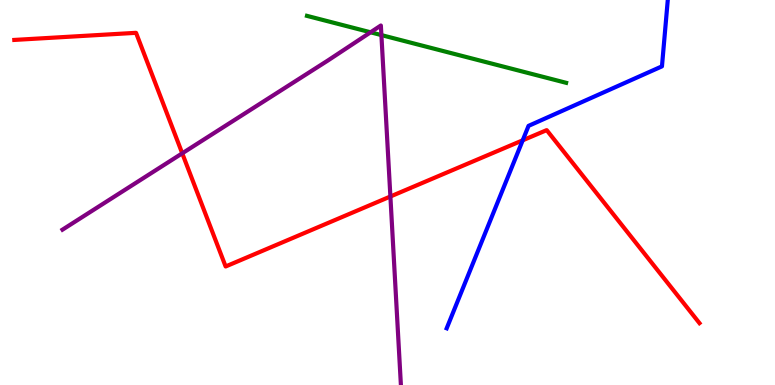[{'lines': ['blue', 'red'], 'intersections': [{'x': 6.74, 'y': 6.36}]}, {'lines': ['green', 'red'], 'intersections': []}, {'lines': ['purple', 'red'], 'intersections': [{'x': 2.35, 'y': 6.02}, {'x': 5.04, 'y': 4.9}]}, {'lines': ['blue', 'green'], 'intersections': []}, {'lines': ['blue', 'purple'], 'intersections': []}, {'lines': ['green', 'purple'], 'intersections': [{'x': 4.78, 'y': 9.16}, {'x': 4.92, 'y': 9.09}]}]